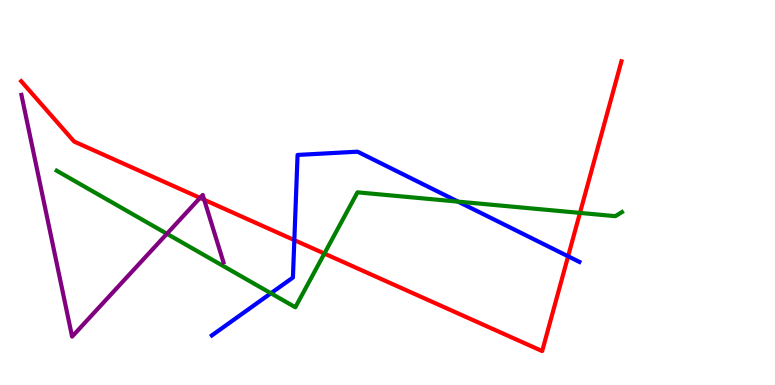[{'lines': ['blue', 'red'], 'intersections': [{'x': 3.8, 'y': 3.76}, {'x': 7.33, 'y': 3.34}]}, {'lines': ['green', 'red'], 'intersections': [{'x': 4.19, 'y': 3.41}, {'x': 7.48, 'y': 4.47}]}, {'lines': ['purple', 'red'], 'intersections': [{'x': 2.58, 'y': 4.86}, {'x': 2.63, 'y': 4.81}]}, {'lines': ['blue', 'green'], 'intersections': [{'x': 3.5, 'y': 2.38}, {'x': 5.91, 'y': 4.76}]}, {'lines': ['blue', 'purple'], 'intersections': []}, {'lines': ['green', 'purple'], 'intersections': [{'x': 2.15, 'y': 3.93}]}]